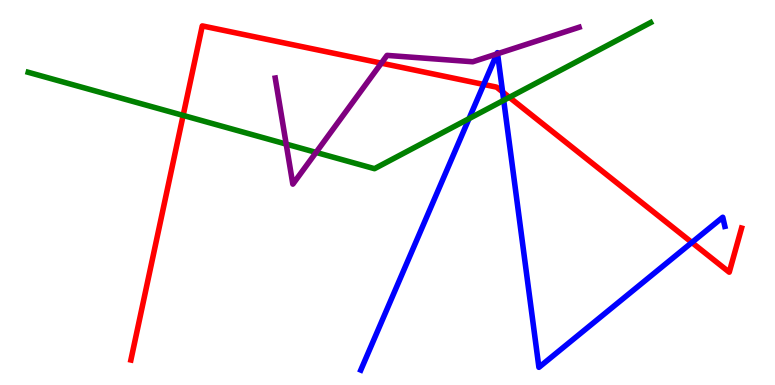[{'lines': ['blue', 'red'], 'intersections': [{'x': 6.24, 'y': 7.81}, {'x': 6.49, 'y': 7.61}, {'x': 8.93, 'y': 3.7}]}, {'lines': ['green', 'red'], 'intersections': [{'x': 2.36, 'y': 7.0}, {'x': 6.57, 'y': 7.47}]}, {'lines': ['purple', 'red'], 'intersections': [{'x': 4.92, 'y': 8.36}]}, {'lines': ['blue', 'green'], 'intersections': [{'x': 6.05, 'y': 6.92}, {'x': 6.5, 'y': 7.39}]}, {'lines': ['blue', 'purple'], 'intersections': [{'x': 6.41, 'y': 8.6}, {'x': 6.42, 'y': 8.6}]}, {'lines': ['green', 'purple'], 'intersections': [{'x': 3.69, 'y': 6.26}, {'x': 4.08, 'y': 6.04}]}]